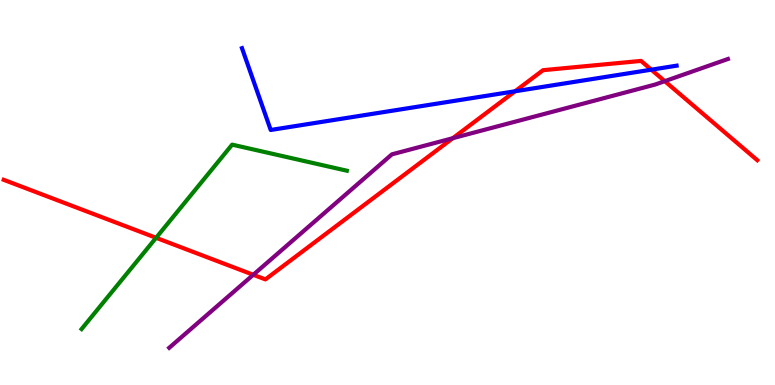[{'lines': ['blue', 'red'], 'intersections': [{'x': 6.65, 'y': 7.63}, {'x': 8.4, 'y': 8.19}]}, {'lines': ['green', 'red'], 'intersections': [{'x': 2.01, 'y': 3.82}]}, {'lines': ['purple', 'red'], 'intersections': [{'x': 3.27, 'y': 2.86}, {'x': 5.84, 'y': 6.41}, {'x': 8.58, 'y': 7.89}]}, {'lines': ['blue', 'green'], 'intersections': []}, {'lines': ['blue', 'purple'], 'intersections': []}, {'lines': ['green', 'purple'], 'intersections': []}]